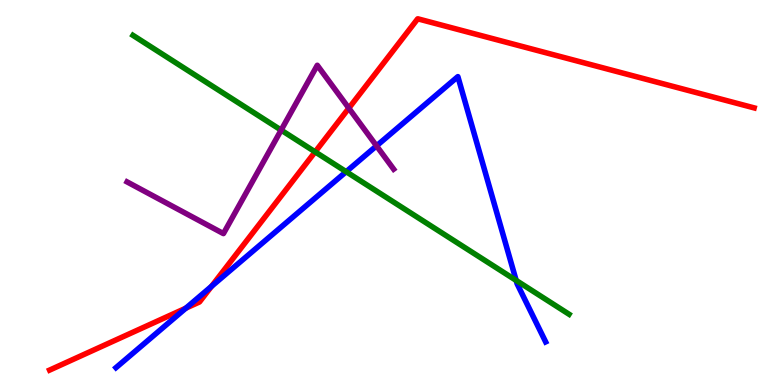[{'lines': ['blue', 'red'], 'intersections': [{'x': 2.4, 'y': 2.0}, {'x': 2.73, 'y': 2.56}]}, {'lines': ['green', 'red'], 'intersections': [{'x': 4.07, 'y': 6.06}]}, {'lines': ['purple', 'red'], 'intersections': [{'x': 4.5, 'y': 7.19}]}, {'lines': ['blue', 'green'], 'intersections': [{'x': 4.47, 'y': 5.54}, {'x': 6.66, 'y': 2.72}]}, {'lines': ['blue', 'purple'], 'intersections': [{'x': 4.86, 'y': 6.21}]}, {'lines': ['green', 'purple'], 'intersections': [{'x': 3.63, 'y': 6.62}]}]